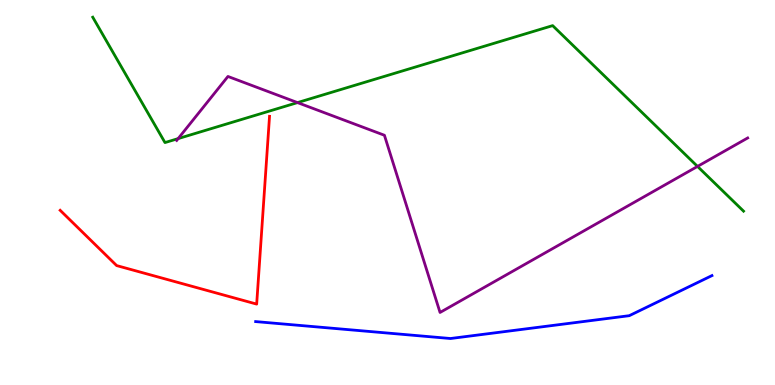[{'lines': ['blue', 'red'], 'intersections': []}, {'lines': ['green', 'red'], 'intersections': []}, {'lines': ['purple', 'red'], 'intersections': []}, {'lines': ['blue', 'green'], 'intersections': []}, {'lines': ['blue', 'purple'], 'intersections': []}, {'lines': ['green', 'purple'], 'intersections': [{'x': 2.3, 'y': 6.4}, {'x': 3.84, 'y': 7.34}, {'x': 9.0, 'y': 5.68}]}]